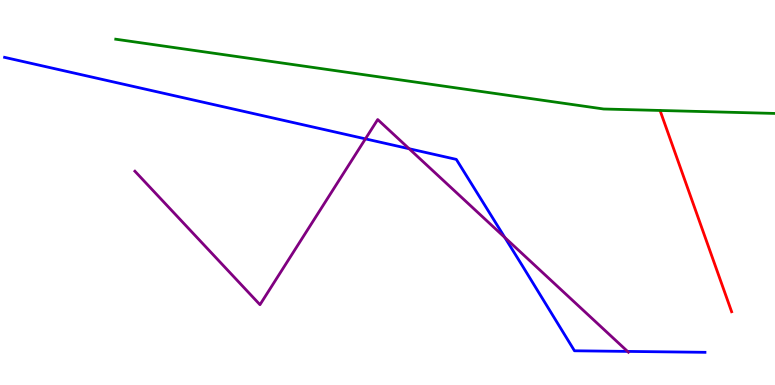[{'lines': ['blue', 'red'], 'intersections': []}, {'lines': ['green', 'red'], 'intersections': []}, {'lines': ['purple', 'red'], 'intersections': []}, {'lines': ['blue', 'green'], 'intersections': []}, {'lines': ['blue', 'purple'], 'intersections': [{'x': 4.72, 'y': 6.39}, {'x': 5.28, 'y': 6.14}, {'x': 6.51, 'y': 3.83}, {'x': 8.1, 'y': 0.872}]}, {'lines': ['green', 'purple'], 'intersections': []}]